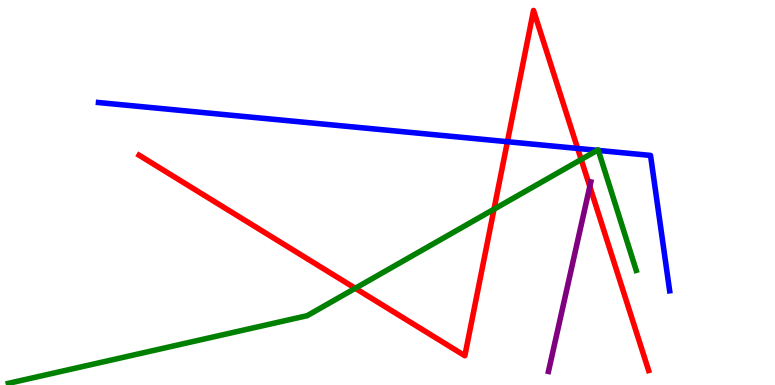[{'lines': ['blue', 'red'], 'intersections': [{'x': 6.55, 'y': 6.32}, {'x': 7.45, 'y': 6.14}]}, {'lines': ['green', 'red'], 'intersections': [{'x': 4.58, 'y': 2.51}, {'x': 6.37, 'y': 4.57}, {'x': 7.5, 'y': 5.86}]}, {'lines': ['purple', 'red'], 'intersections': [{'x': 7.61, 'y': 5.16}]}, {'lines': ['blue', 'green'], 'intersections': [{'x': 7.71, 'y': 6.1}, {'x': 7.72, 'y': 6.09}]}, {'lines': ['blue', 'purple'], 'intersections': []}, {'lines': ['green', 'purple'], 'intersections': []}]